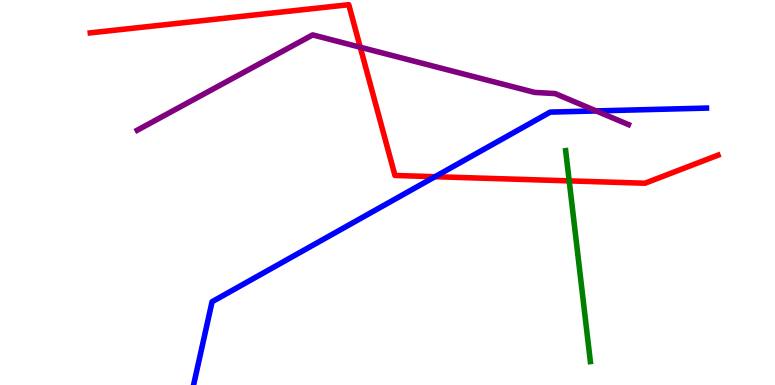[{'lines': ['blue', 'red'], 'intersections': [{'x': 5.61, 'y': 5.41}]}, {'lines': ['green', 'red'], 'intersections': [{'x': 7.34, 'y': 5.3}]}, {'lines': ['purple', 'red'], 'intersections': [{'x': 4.65, 'y': 8.77}]}, {'lines': ['blue', 'green'], 'intersections': []}, {'lines': ['blue', 'purple'], 'intersections': [{'x': 7.69, 'y': 7.12}]}, {'lines': ['green', 'purple'], 'intersections': []}]